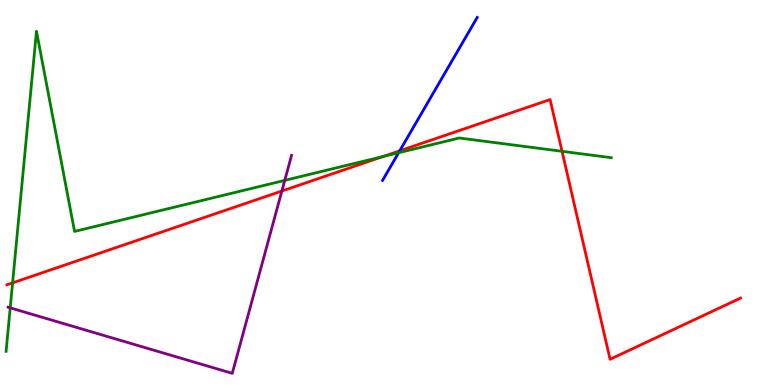[{'lines': ['blue', 'red'], 'intersections': [{'x': 5.16, 'y': 6.08}]}, {'lines': ['green', 'red'], 'intersections': [{'x': 0.162, 'y': 2.65}, {'x': 4.95, 'y': 5.94}, {'x': 7.25, 'y': 6.07}]}, {'lines': ['purple', 'red'], 'intersections': [{'x': 3.64, 'y': 5.04}]}, {'lines': ['blue', 'green'], 'intersections': [{'x': 5.14, 'y': 6.03}]}, {'lines': ['blue', 'purple'], 'intersections': []}, {'lines': ['green', 'purple'], 'intersections': [{'x': 0.132, 'y': 2.0}, {'x': 3.67, 'y': 5.31}]}]